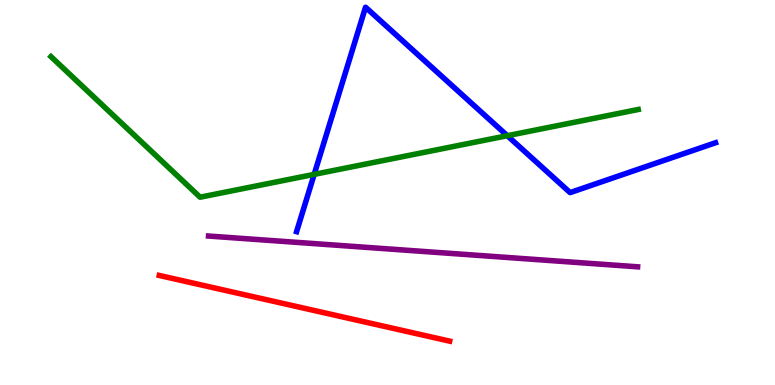[{'lines': ['blue', 'red'], 'intersections': []}, {'lines': ['green', 'red'], 'intersections': []}, {'lines': ['purple', 'red'], 'intersections': []}, {'lines': ['blue', 'green'], 'intersections': [{'x': 4.05, 'y': 5.47}, {'x': 6.55, 'y': 6.48}]}, {'lines': ['blue', 'purple'], 'intersections': []}, {'lines': ['green', 'purple'], 'intersections': []}]